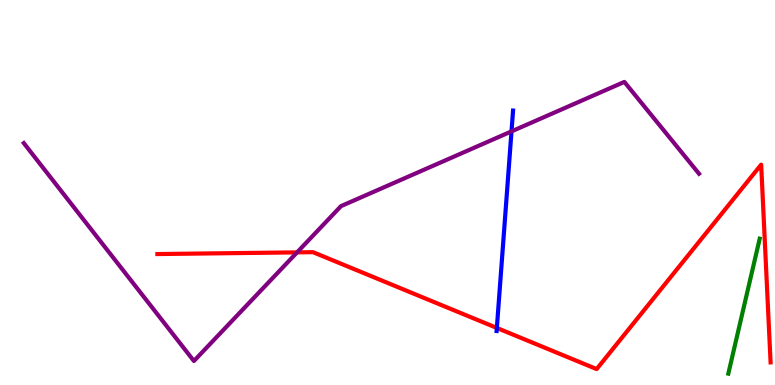[{'lines': ['blue', 'red'], 'intersections': [{'x': 6.41, 'y': 1.48}]}, {'lines': ['green', 'red'], 'intersections': []}, {'lines': ['purple', 'red'], 'intersections': [{'x': 3.83, 'y': 3.44}]}, {'lines': ['blue', 'green'], 'intersections': []}, {'lines': ['blue', 'purple'], 'intersections': [{'x': 6.6, 'y': 6.59}]}, {'lines': ['green', 'purple'], 'intersections': []}]